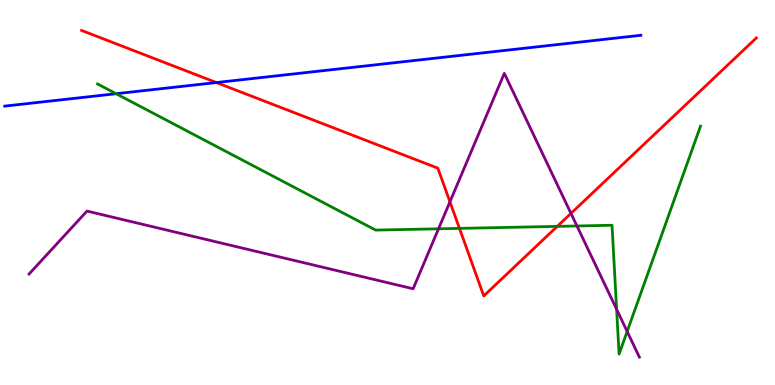[{'lines': ['blue', 'red'], 'intersections': [{'x': 2.79, 'y': 7.86}]}, {'lines': ['green', 'red'], 'intersections': [{'x': 5.93, 'y': 4.07}, {'x': 7.19, 'y': 4.12}]}, {'lines': ['purple', 'red'], 'intersections': [{'x': 5.81, 'y': 4.76}, {'x': 7.37, 'y': 4.46}]}, {'lines': ['blue', 'green'], 'intersections': [{'x': 1.5, 'y': 7.57}]}, {'lines': ['blue', 'purple'], 'intersections': []}, {'lines': ['green', 'purple'], 'intersections': [{'x': 5.66, 'y': 4.06}, {'x': 7.44, 'y': 4.13}, {'x': 7.96, 'y': 1.97}, {'x': 8.09, 'y': 1.39}]}]